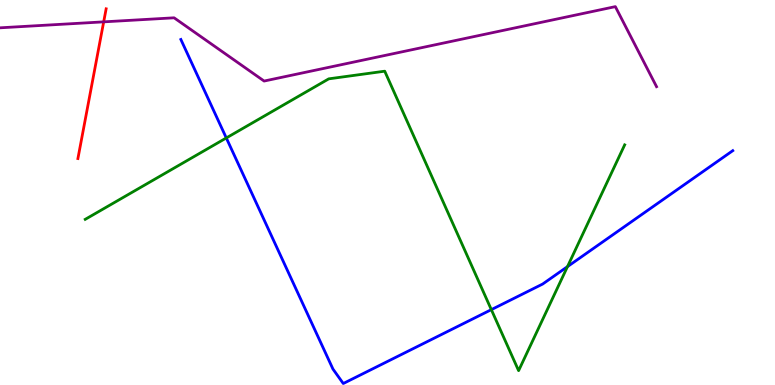[{'lines': ['blue', 'red'], 'intersections': []}, {'lines': ['green', 'red'], 'intersections': []}, {'lines': ['purple', 'red'], 'intersections': [{'x': 1.34, 'y': 9.43}]}, {'lines': ['blue', 'green'], 'intersections': [{'x': 2.92, 'y': 6.42}, {'x': 6.34, 'y': 1.96}, {'x': 7.32, 'y': 3.07}]}, {'lines': ['blue', 'purple'], 'intersections': []}, {'lines': ['green', 'purple'], 'intersections': []}]